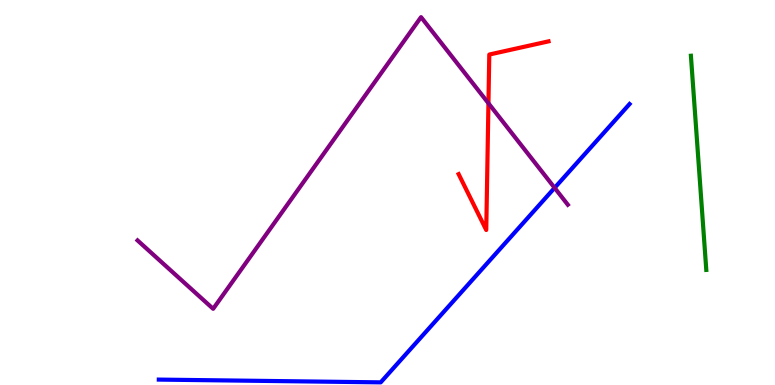[{'lines': ['blue', 'red'], 'intersections': []}, {'lines': ['green', 'red'], 'intersections': []}, {'lines': ['purple', 'red'], 'intersections': [{'x': 6.3, 'y': 7.32}]}, {'lines': ['blue', 'green'], 'intersections': []}, {'lines': ['blue', 'purple'], 'intersections': [{'x': 7.16, 'y': 5.12}]}, {'lines': ['green', 'purple'], 'intersections': []}]